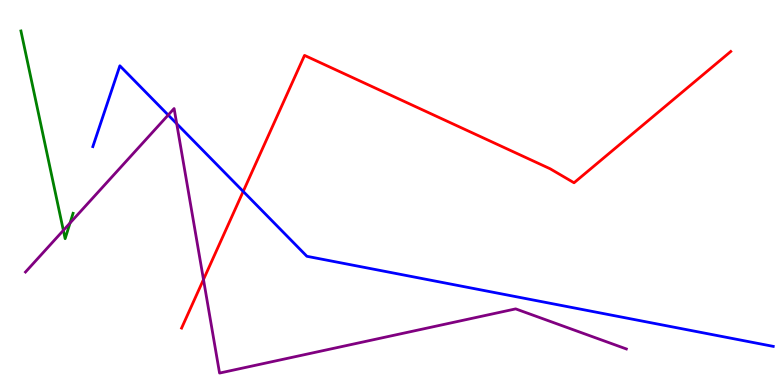[{'lines': ['blue', 'red'], 'intersections': [{'x': 3.14, 'y': 5.03}]}, {'lines': ['green', 'red'], 'intersections': []}, {'lines': ['purple', 'red'], 'intersections': [{'x': 2.63, 'y': 2.74}]}, {'lines': ['blue', 'green'], 'intersections': []}, {'lines': ['blue', 'purple'], 'intersections': [{'x': 2.17, 'y': 7.01}, {'x': 2.28, 'y': 6.79}]}, {'lines': ['green', 'purple'], 'intersections': [{'x': 0.818, 'y': 4.02}, {'x': 0.904, 'y': 4.21}]}]